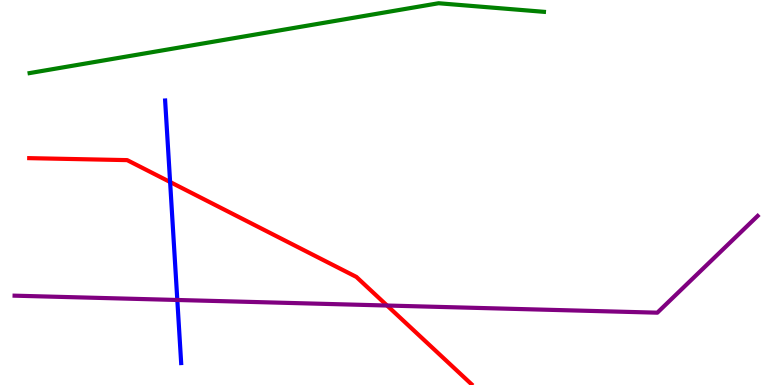[{'lines': ['blue', 'red'], 'intersections': [{'x': 2.19, 'y': 5.27}]}, {'lines': ['green', 'red'], 'intersections': []}, {'lines': ['purple', 'red'], 'intersections': [{'x': 4.99, 'y': 2.06}]}, {'lines': ['blue', 'green'], 'intersections': []}, {'lines': ['blue', 'purple'], 'intersections': [{'x': 2.29, 'y': 2.21}]}, {'lines': ['green', 'purple'], 'intersections': []}]